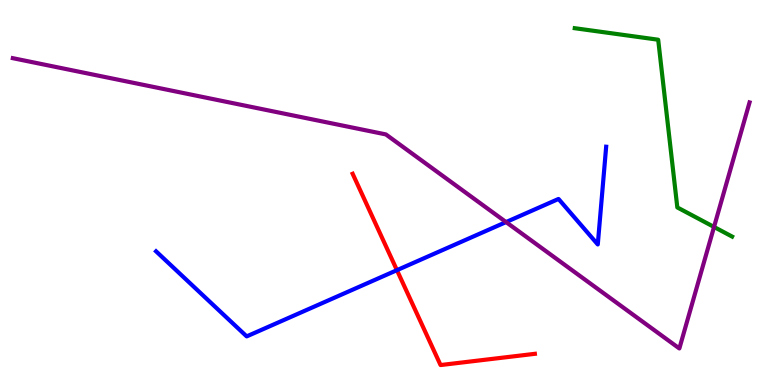[{'lines': ['blue', 'red'], 'intersections': [{'x': 5.12, 'y': 2.98}]}, {'lines': ['green', 'red'], 'intersections': []}, {'lines': ['purple', 'red'], 'intersections': []}, {'lines': ['blue', 'green'], 'intersections': []}, {'lines': ['blue', 'purple'], 'intersections': [{'x': 6.53, 'y': 4.23}]}, {'lines': ['green', 'purple'], 'intersections': [{'x': 9.21, 'y': 4.11}]}]